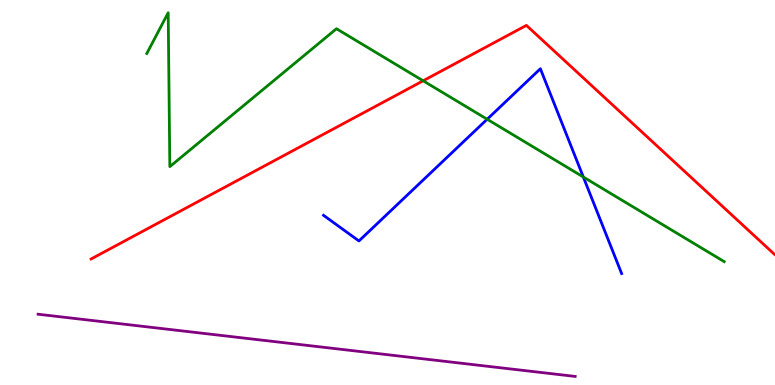[{'lines': ['blue', 'red'], 'intersections': []}, {'lines': ['green', 'red'], 'intersections': [{'x': 5.46, 'y': 7.9}]}, {'lines': ['purple', 'red'], 'intersections': []}, {'lines': ['blue', 'green'], 'intersections': [{'x': 6.29, 'y': 6.9}, {'x': 7.53, 'y': 5.4}]}, {'lines': ['blue', 'purple'], 'intersections': []}, {'lines': ['green', 'purple'], 'intersections': []}]